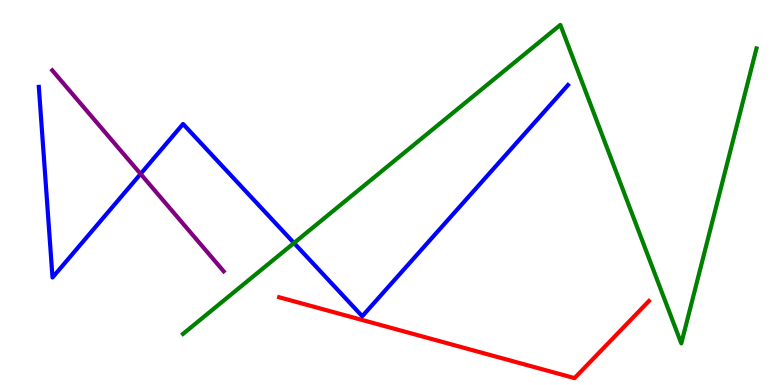[{'lines': ['blue', 'red'], 'intersections': []}, {'lines': ['green', 'red'], 'intersections': []}, {'lines': ['purple', 'red'], 'intersections': []}, {'lines': ['blue', 'green'], 'intersections': [{'x': 3.79, 'y': 3.69}]}, {'lines': ['blue', 'purple'], 'intersections': [{'x': 1.81, 'y': 5.48}]}, {'lines': ['green', 'purple'], 'intersections': []}]